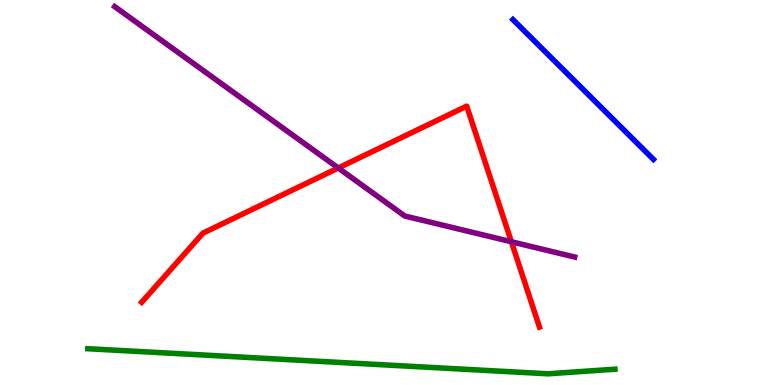[{'lines': ['blue', 'red'], 'intersections': []}, {'lines': ['green', 'red'], 'intersections': []}, {'lines': ['purple', 'red'], 'intersections': [{'x': 4.36, 'y': 5.64}, {'x': 6.6, 'y': 3.72}]}, {'lines': ['blue', 'green'], 'intersections': []}, {'lines': ['blue', 'purple'], 'intersections': []}, {'lines': ['green', 'purple'], 'intersections': []}]